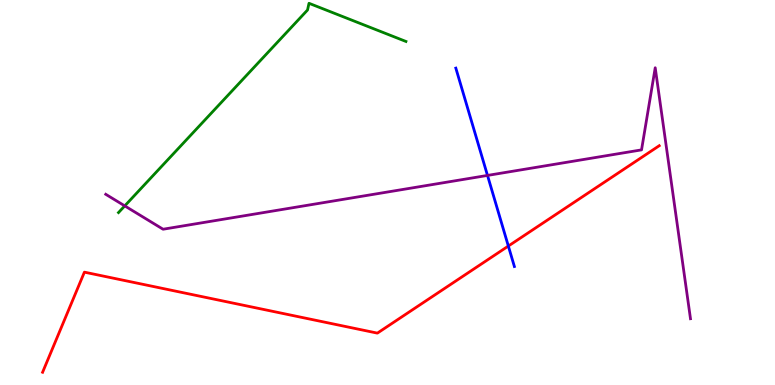[{'lines': ['blue', 'red'], 'intersections': [{'x': 6.56, 'y': 3.61}]}, {'lines': ['green', 'red'], 'intersections': []}, {'lines': ['purple', 'red'], 'intersections': []}, {'lines': ['blue', 'green'], 'intersections': []}, {'lines': ['blue', 'purple'], 'intersections': [{'x': 6.29, 'y': 5.44}]}, {'lines': ['green', 'purple'], 'intersections': [{'x': 1.61, 'y': 4.65}]}]